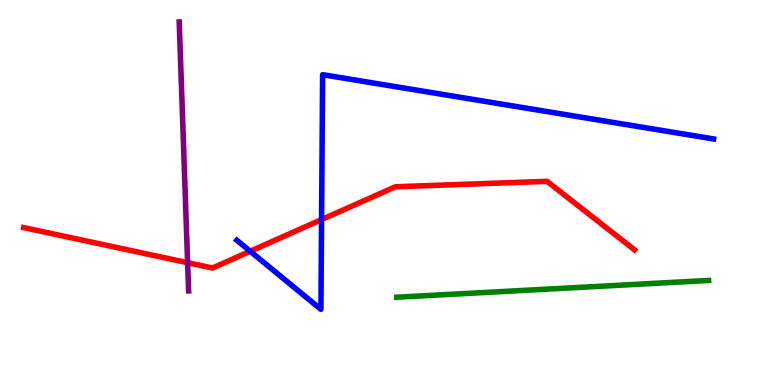[{'lines': ['blue', 'red'], 'intersections': [{'x': 3.23, 'y': 3.47}, {'x': 4.15, 'y': 4.3}]}, {'lines': ['green', 'red'], 'intersections': []}, {'lines': ['purple', 'red'], 'intersections': [{'x': 2.42, 'y': 3.18}]}, {'lines': ['blue', 'green'], 'intersections': []}, {'lines': ['blue', 'purple'], 'intersections': []}, {'lines': ['green', 'purple'], 'intersections': []}]